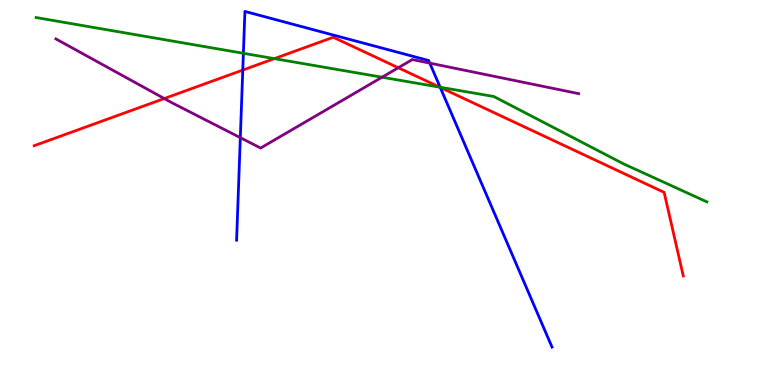[{'lines': ['blue', 'red'], 'intersections': [{'x': 3.13, 'y': 8.18}, {'x': 5.68, 'y': 7.73}]}, {'lines': ['green', 'red'], 'intersections': [{'x': 3.54, 'y': 8.48}, {'x': 5.67, 'y': 7.74}]}, {'lines': ['purple', 'red'], 'intersections': [{'x': 2.12, 'y': 7.44}, {'x': 5.14, 'y': 8.24}]}, {'lines': ['blue', 'green'], 'intersections': [{'x': 3.14, 'y': 8.62}, {'x': 5.68, 'y': 7.73}]}, {'lines': ['blue', 'purple'], 'intersections': [{'x': 3.1, 'y': 6.42}, {'x': 5.55, 'y': 8.36}]}, {'lines': ['green', 'purple'], 'intersections': [{'x': 4.93, 'y': 7.99}]}]